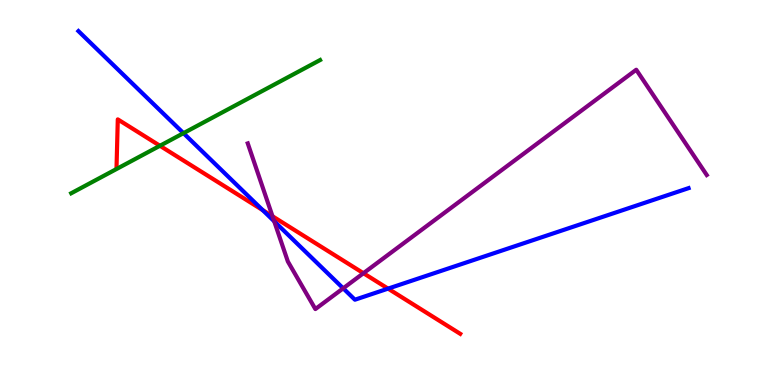[{'lines': ['blue', 'red'], 'intersections': [{'x': 3.39, 'y': 4.54}, {'x': 5.01, 'y': 2.5}]}, {'lines': ['green', 'red'], 'intersections': [{'x': 2.06, 'y': 6.21}]}, {'lines': ['purple', 'red'], 'intersections': [{'x': 3.52, 'y': 4.38}, {'x': 4.69, 'y': 2.9}]}, {'lines': ['blue', 'green'], 'intersections': [{'x': 2.37, 'y': 6.54}]}, {'lines': ['blue', 'purple'], 'intersections': [{'x': 3.54, 'y': 4.25}, {'x': 4.43, 'y': 2.51}]}, {'lines': ['green', 'purple'], 'intersections': []}]